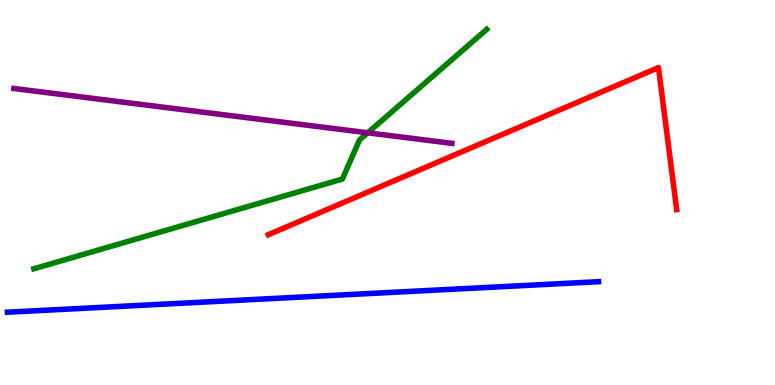[{'lines': ['blue', 'red'], 'intersections': []}, {'lines': ['green', 'red'], 'intersections': []}, {'lines': ['purple', 'red'], 'intersections': []}, {'lines': ['blue', 'green'], 'intersections': []}, {'lines': ['blue', 'purple'], 'intersections': []}, {'lines': ['green', 'purple'], 'intersections': [{'x': 4.74, 'y': 6.55}]}]